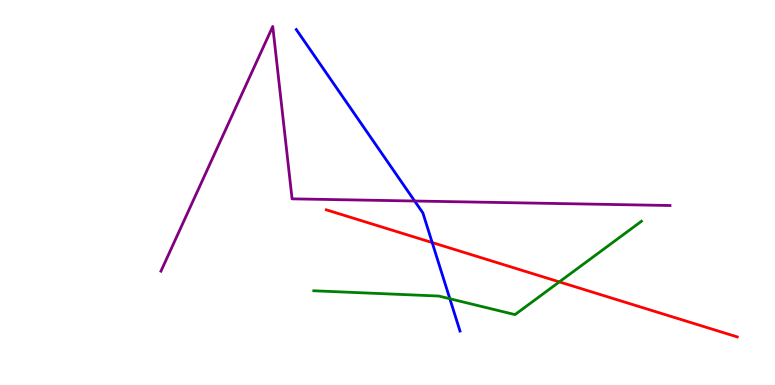[{'lines': ['blue', 'red'], 'intersections': [{'x': 5.58, 'y': 3.7}]}, {'lines': ['green', 'red'], 'intersections': [{'x': 7.22, 'y': 2.68}]}, {'lines': ['purple', 'red'], 'intersections': []}, {'lines': ['blue', 'green'], 'intersections': [{'x': 5.8, 'y': 2.24}]}, {'lines': ['blue', 'purple'], 'intersections': [{'x': 5.35, 'y': 4.78}]}, {'lines': ['green', 'purple'], 'intersections': []}]